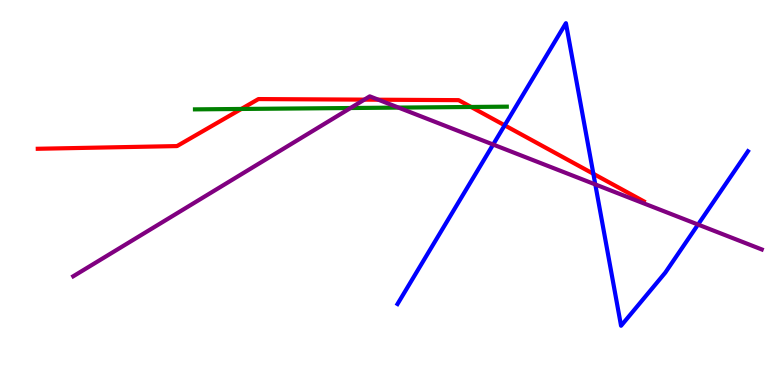[{'lines': ['blue', 'red'], 'intersections': [{'x': 6.51, 'y': 6.75}, {'x': 7.66, 'y': 5.49}]}, {'lines': ['green', 'red'], 'intersections': [{'x': 3.11, 'y': 7.17}, {'x': 6.08, 'y': 7.22}]}, {'lines': ['purple', 'red'], 'intersections': [{'x': 4.7, 'y': 7.41}, {'x': 4.88, 'y': 7.41}]}, {'lines': ['blue', 'green'], 'intersections': []}, {'lines': ['blue', 'purple'], 'intersections': [{'x': 6.36, 'y': 6.25}, {'x': 7.68, 'y': 5.21}, {'x': 9.01, 'y': 4.17}]}, {'lines': ['green', 'purple'], 'intersections': [{'x': 4.52, 'y': 7.19}, {'x': 5.14, 'y': 7.21}]}]